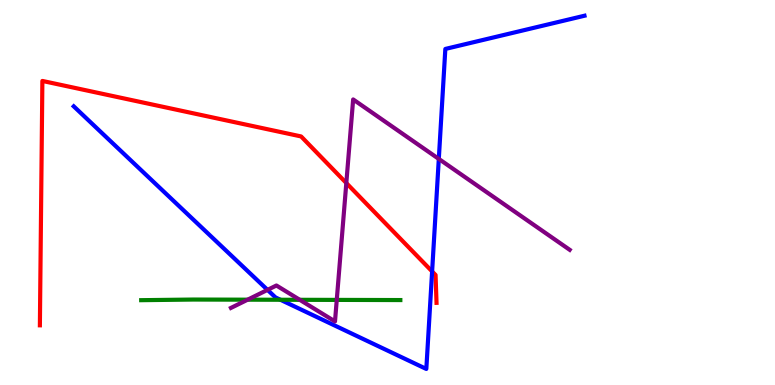[{'lines': ['blue', 'red'], 'intersections': [{'x': 5.58, 'y': 2.95}]}, {'lines': ['green', 'red'], 'intersections': []}, {'lines': ['purple', 'red'], 'intersections': [{'x': 4.47, 'y': 5.25}]}, {'lines': ['blue', 'green'], 'intersections': [{'x': 3.62, 'y': 2.21}]}, {'lines': ['blue', 'purple'], 'intersections': [{'x': 3.45, 'y': 2.47}, {'x': 5.66, 'y': 5.87}]}, {'lines': ['green', 'purple'], 'intersections': [{'x': 3.2, 'y': 2.22}, {'x': 3.87, 'y': 2.21}, {'x': 4.35, 'y': 2.21}]}]